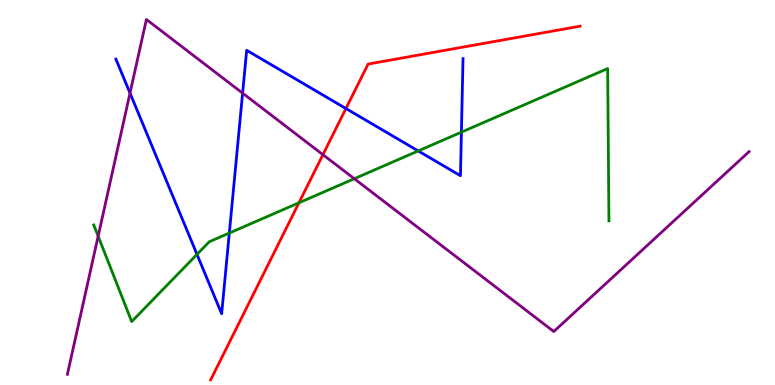[{'lines': ['blue', 'red'], 'intersections': [{'x': 4.46, 'y': 7.18}]}, {'lines': ['green', 'red'], 'intersections': [{'x': 3.86, 'y': 4.73}]}, {'lines': ['purple', 'red'], 'intersections': [{'x': 4.17, 'y': 5.98}]}, {'lines': ['blue', 'green'], 'intersections': [{'x': 2.54, 'y': 3.39}, {'x': 2.96, 'y': 3.95}, {'x': 5.4, 'y': 6.08}, {'x': 5.95, 'y': 6.57}]}, {'lines': ['blue', 'purple'], 'intersections': [{'x': 1.68, 'y': 7.58}, {'x': 3.13, 'y': 7.58}]}, {'lines': ['green', 'purple'], 'intersections': [{'x': 1.27, 'y': 3.87}, {'x': 4.57, 'y': 5.36}]}]